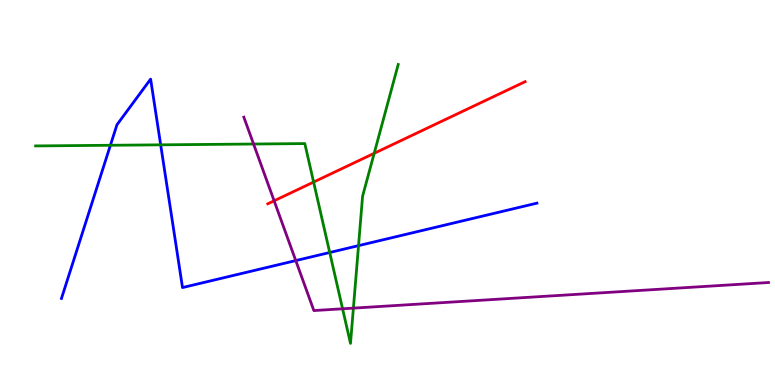[{'lines': ['blue', 'red'], 'intersections': []}, {'lines': ['green', 'red'], 'intersections': [{'x': 4.05, 'y': 5.27}, {'x': 4.83, 'y': 6.02}]}, {'lines': ['purple', 'red'], 'intersections': [{'x': 3.54, 'y': 4.78}]}, {'lines': ['blue', 'green'], 'intersections': [{'x': 1.42, 'y': 6.23}, {'x': 2.07, 'y': 6.24}, {'x': 4.25, 'y': 3.44}, {'x': 4.63, 'y': 3.62}]}, {'lines': ['blue', 'purple'], 'intersections': [{'x': 3.82, 'y': 3.23}]}, {'lines': ['green', 'purple'], 'intersections': [{'x': 3.27, 'y': 6.26}, {'x': 4.42, 'y': 1.98}, {'x': 4.56, 'y': 2.0}]}]